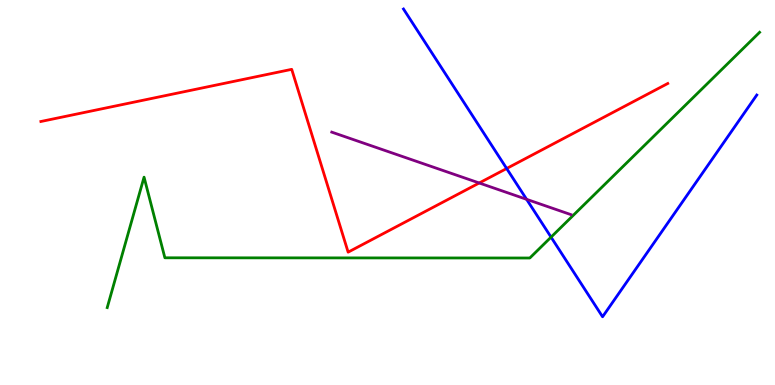[{'lines': ['blue', 'red'], 'intersections': [{'x': 6.54, 'y': 5.62}]}, {'lines': ['green', 'red'], 'intersections': []}, {'lines': ['purple', 'red'], 'intersections': [{'x': 6.18, 'y': 5.25}]}, {'lines': ['blue', 'green'], 'intersections': [{'x': 7.11, 'y': 3.84}]}, {'lines': ['blue', 'purple'], 'intersections': [{'x': 6.79, 'y': 4.82}]}, {'lines': ['green', 'purple'], 'intersections': []}]